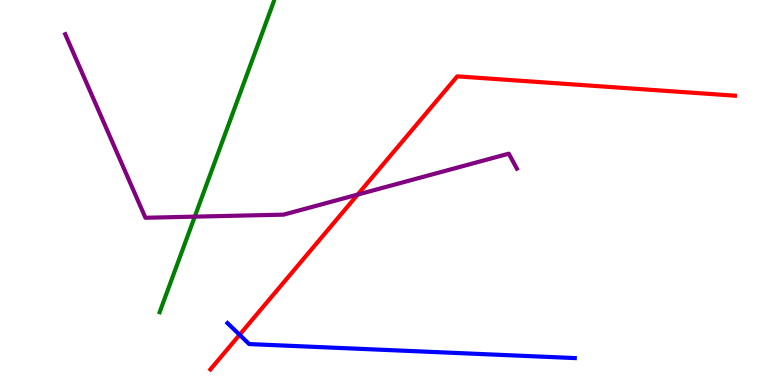[{'lines': ['blue', 'red'], 'intersections': [{'x': 3.09, 'y': 1.3}]}, {'lines': ['green', 'red'], 'intersections': []}, {'lines': ['purple', 'red'], 'intersections': [{'x': 4.62, 'y': 4.95}]}, {'lines': ['blue', 'green'], 'intersections': []}, {'lines': ['blue', 'purple'], 'intersections': []}, {'lines': ['green', 'purple'], 'intersections': [{'x': 2.51, 'y': 4.37}]}]